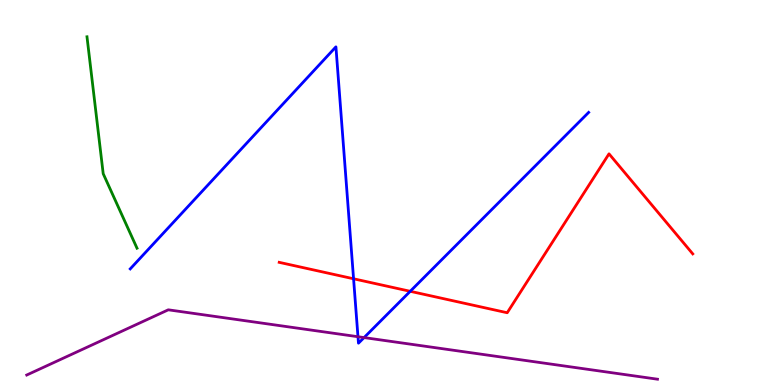[{'lines': ['blue', 'red'], 'intersections': [{'x': 4.56, 'y': 2.76}, {'x': 5.29, 'y': 2.43}]}, {'lines': ['green', 'red'], 'intersections': []}, {'lines': ['purple', 'red'], 'intersections': []}, {'lines': ['blue', 'green'], 'intersections': []}, {'lines': ['blue', 'purple'], 'intersections': [{'x': 4.62, 'y': 1.25}, {'x': 4.7, 'y': 1.23}]}, {'lines': ['green', 'purple'], 'intersections': []}]